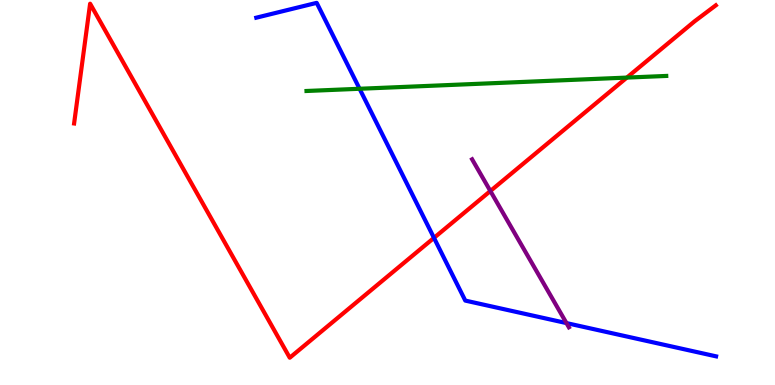[{'lines': ['blue', 'red'], 'intersections': [{'x': 5.6, 'y': 3.82}]}, {'lines': ['green', 'red'], 'intersections': [{'x': 8.09, 'y': 7.98}]}, {'lines': ['purple', 'red'], 'intersections': [{'x': 6.33, 'y': 5.04}]}, {'lines': ['blue', 'green'], 'intersections': [{'x': 4.64, 'y': 7.69}]}, {'lines': ['blue', 'purple'], 'intersections': [{'x': 7.31, 'y': 1.61}]}, {'lines': ['green', 'purple'], 'intersections': []}]